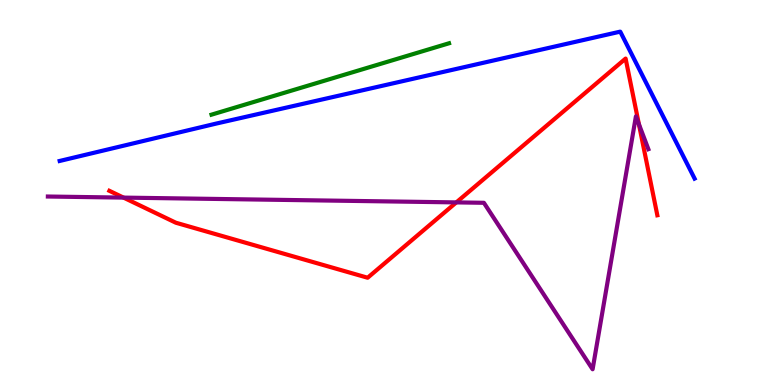[{'lines': ['blue', 'red'], 'intersections': []}, {'lines': ['green', 'red'], 'intersections': []}, {'lines': ['purple', 'red'], 'intersections': [{'x': 1.59, 'y': 4.87}, {'x': 5.89, 'y': 4.74}, {'x': 8.24, 'y': 6.77}]}, {'lines': ['blue', 'green'], 'intersections': []}, {'lines': ['blue', 'purple'], 'intersections': []}, {'lines': ['green', 'purple'], 'intersections': []}]